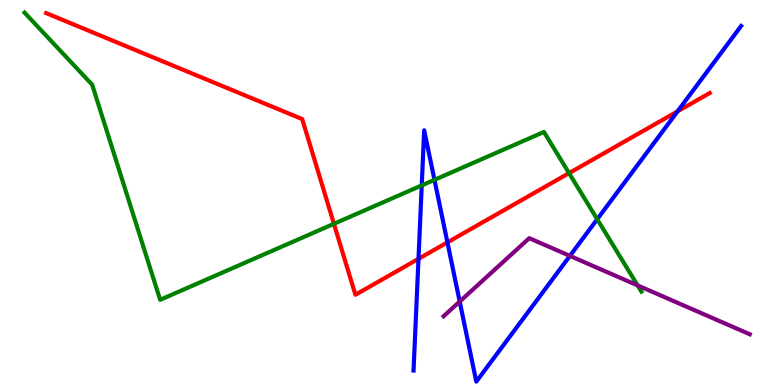[{'lines': ['blue', 'red'], 'intersections': [{'x': 5.4, 'y': 3.28}, {'x': 5.77, 'y': 3.7}, {'x': 8.74, 'y': 7.11}]}, {'lines': ['green', 'red'], 'intersections': [{'x': 4.31, 'y': 4.19}, {'x': 7.34, 'y': 5.5}]}, {'lines': ['purple', 'red'], 'intersections': []}, {'lines': ['blue', 'green'], 'intersections': [{'x': 5.44, 'y': 5.18}, {'x': 5.61, 'y': 5.33}, {'x': 7.71, 'y': 4.31}]}, {'lines': ['blue', 'purple'], 'intersections': [{'x': 5.93, 'y': 2.17}, {'x': 7.35, 'y': 3.35}]}, {'lines': ['green', 'purple'], 'intersections': [{'x': 8.23, 'y': 2.59}]}]